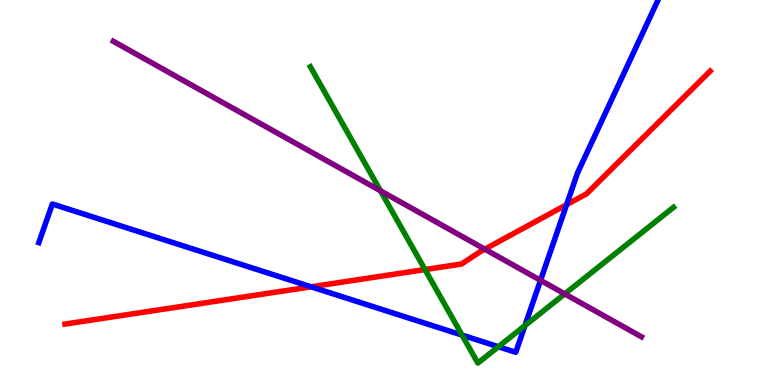[{'lines': ['blue', 'red'], 'intersections': [{'x': 4.01, 'y': 2.55}, {'x': 7.31, 'y': 4.68}]}, {'lines': ['green', 'red'], 'intersections': [{'x': 5.48, 'y': 3.0}]}, {'lines': ['purple', 'red'], 'intersections': [{'x': 6.26, 'y': 3.53}]}, {'lines': ['blue', 'green'], 'intersections': [{'x': 5.96, 'y': 1.3}, {'x': 6.43, 'y': 0.994}, {'x': 6.77, 'y': 1.54}]}, {'lines': ['blue', 'purple'], 'intersections': [{'x': 6.97, 'y': 2.72}]}, {'lines': ['green', 'purple'], 'intersections': [{'x': 4.91, 'y': 5.04}, {'x': 7.29, 'y': 2.37}]}]